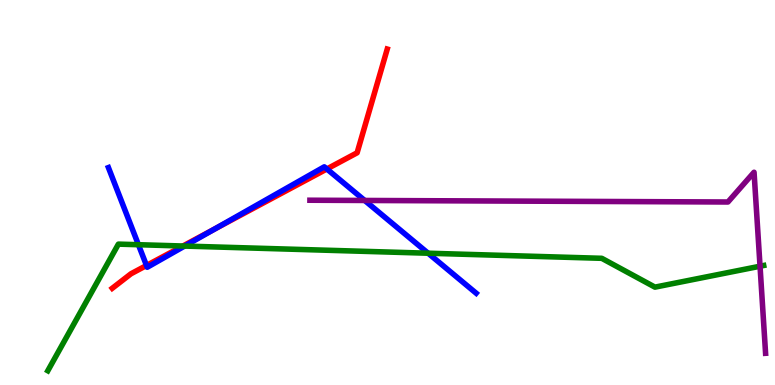[{'lines': ['blue', 'red'], 'intersections': [{'x': 1.89, 'y': 3.1}, {'x': 2.77, 'y': 4.05}, {'x': 4.22, 'y': 5.61}]}, {'lines': ['green', 'red'], 'intersections': [{'x': 2.36, 'y': 3.61}]}, {'lines': ['purple', 'red'], 'intersections': []}, {'lines': ['blue', 'green'], 'intersections': [{'x': 1.79, 'y': 3.64}, {'x': 2.38, 'y': 3.61}, {'x': 5.52, 'y': 3.42}]}, {'lines': ['blue', 'purple'], 'intersections': [{'x': 4.71, 'y': 4.79}]}, {'lines': ['green', 'purple'], 'intersections': [{'x': 9.81, 'y': 3.09}]}]